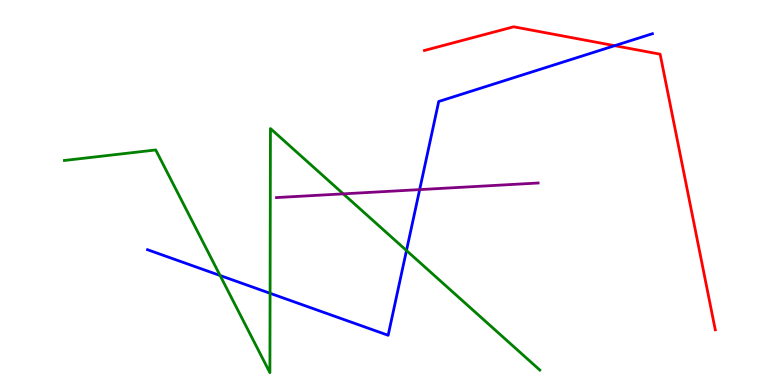[{'lines': ['blue', 'red'], 'intersections': [{'x': 7.93, 'y': 8.81}]}, {'lines': ['green', 'red'], 'intersections': []}, {'lines': ['purple', 'red'], 'intersections': []}, {'lines': ['blue', 'green'], 'intersections': [{'x': 2.84, 'y': 2.84}, {'x': 3.48, 'y': 2.38}, {'x': 5.24, 'y': 3.49}]}, {'lines': ['blue', 'purple'], 'intersections': [{'x': 5.41, 'y': 5.08}]}, {'lines': ['green', 'purple'], 'intersections': [{'x': 4.43, 'y': 4.96}]}]